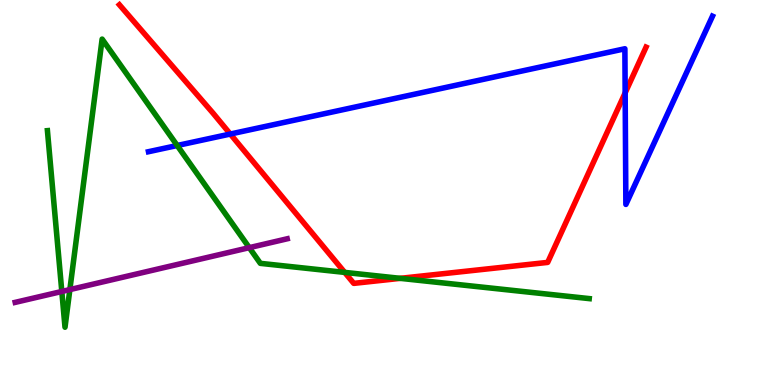[{'lines': ['blue', 'red'], 'intersections': [{'x': 2.97, 'y': 6.52}, {'x': 8.07, 'y': 7.59}]}, {'lines': ['green', 'red'], 'intersections': [{'x': 4.45, 'y': 2.92}, {'x': 5.16, 'y': 2.77}]}, {'lines': ['purple', 'red'], 'intersections': []}, {'lines': ['blue', 'green'], 'intersections': [{'x': 2.29, 'y': 6.22}]}, {'lines': ['blue', 'purple'], 'intersections': []}, {'lines': ['green', 'purple'], 'intersections': [{'x': 0.798, 'y': 2.43}, {'x': 0.901, 'y': 2.48}, {'x': 3.22, 'y': 3.57}]}]